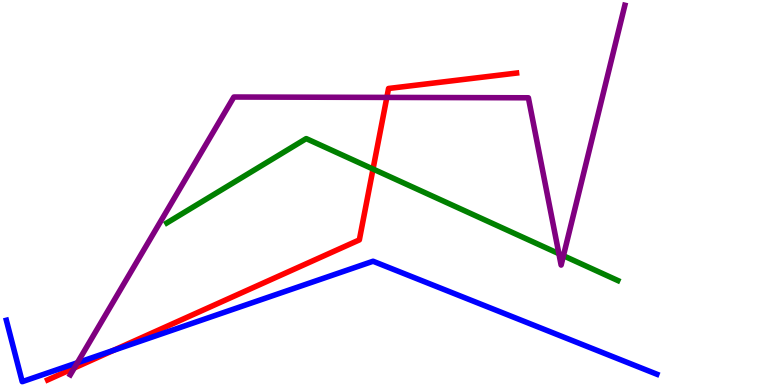[{'lines': ['blue', 'red'], 'intersections': [{'x': 1.46, 'y': 0.9}]}, {'lines': ['green', 'red'], 'intersections': [{'x': 4.81, 'y': 5.61}]}, {'lines': ['purple', 'red'], 'intersections': [{'x': 0.959, 'y': 0.443}, {'x': 4.99, 'y': 7.47}]}, {'lines': ['blue', 'green'], 'intersections': []}, {'lines': ['blue', 'purple'], 'intersections': [{'x': 0.999, 'y': 0.578}]}, {'lines': ['green', 'purple'], 'intersections': [{'x': 7.21, 'y': 3.41}, {'x': 7.27, 'y': 3.36}]}]